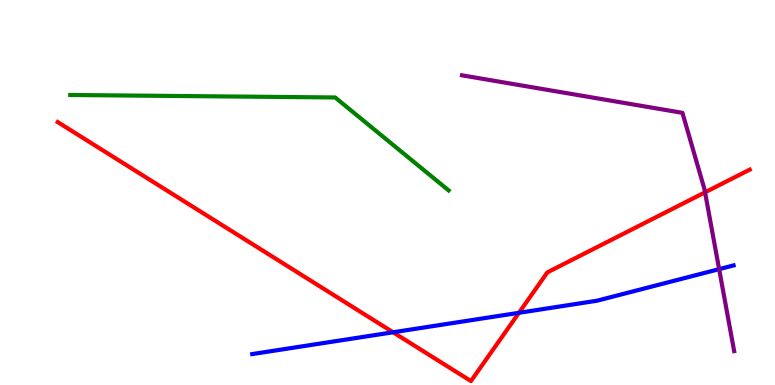[{'lines': ['blue', 'red'], 'intersections': [{'x': 5.07, 'y': 1.37}, {'x': 6.7, 'y': 1.88}]}, {'lines': ['green', 'red'], 'intersections': []}, {'lines': ['purple', 'red'], 'intersections': [{'x': 9.1, 'y': 5.0}]}, {'lines': ['blue', 'green'], 'intersections': []}, {'lines': ['blue', 'purple'], 'intersections': [{'x': 9.28, 'y': 3.01}]}, {'lines': ['green', 'purple'], 'intersections': []}]